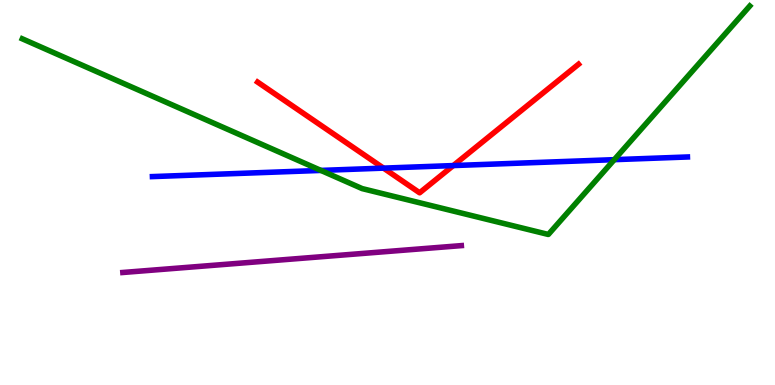[{'lines': ['blue', 'red'], 'intersections': [{'x': 4.95, 'y': 5.63}, {'x': 5.85, 'y': 5.7}]}, {'lines': ['green', 'red'], 'intersections': []}, {'lines': ['purple', 'red'], 'intersections': []}, {'lines': ['blue', 'green'], 'intersections': [{'x': 4.14, 'y': 5.57}, {'x': 7.93, 'y': 5.85}]}, {'lines': ['blue', 'purple'], 'intersections': []}, {'lines': ['green', 'purple'], 'intersections': []}]